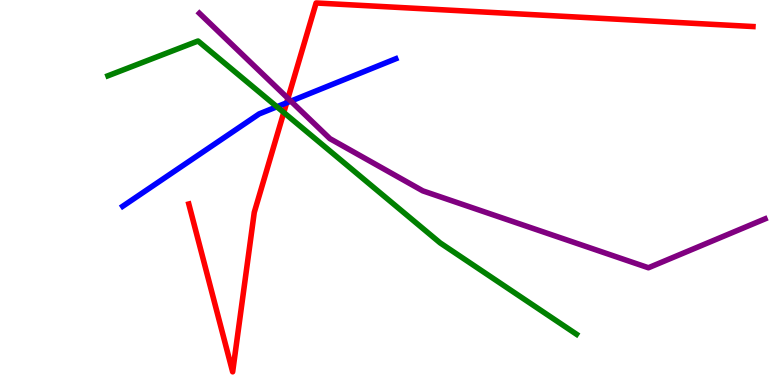[{'lines': ['blue', 'red'], 'intersections': [{'x': 3.7, 'y': 7.33}]}, {'lines': ['green', 'red'], 'intersections': [{'x': 3.66, 'y': 7.08}]}, {'lines': ['purple', 'red'], 'intersections': [{'x': 3.72, 'y': 7.45}]}, {'lines': ['blue', 'green'], 'intersections': [{'x': 3.57, 'y': 7.23}]}, {'lines': ['blue', 'purple'], 'intersections': [{'x': 3.75, 'y': 7.37}]}, {'lines': ['green', 'purple'], 'intersections': []}]